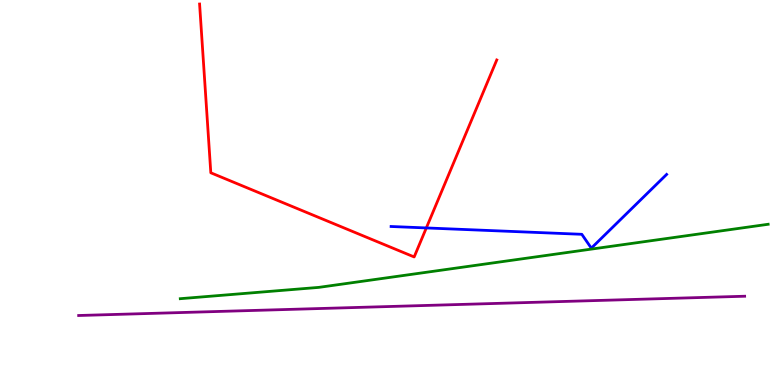[{'lines': ['blue', 'red'], 'intersections': [{'x': 5.5, 'y': 4.08}]}, {'lines': ['green', 'red'], 'intersections': []}, {'lines': ['purple', 'red'], 'intersections': []}, {'lines': ['blue', 'green'], 'intersections': []}, {'lines': ['blue', 'purple'], 'intersections': []}, {'lines': ['green', 'purple'], 'intersections': []}]